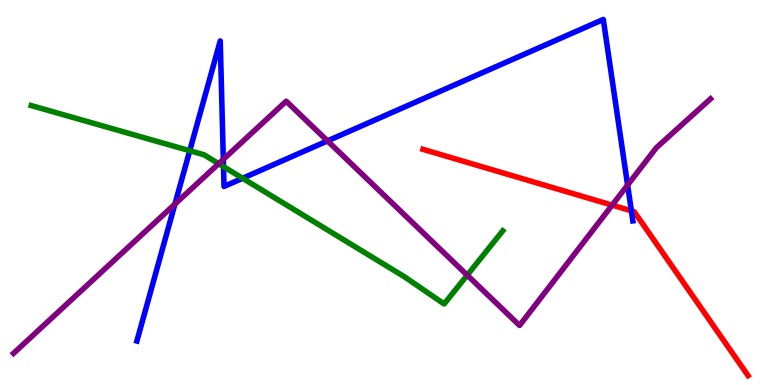[{'lines': ['blue', 'red'], 'intersections': [{'x': 8.15, 'y': 4.52}]}, {'lines': ['green', 'red'], 'intersections': []}, {'lines': ['purple', 'red'], 'intersections': [{'x': 7.9, 'y': 4.67}]}, {'lines': ['blue', 'green'], 'intersections': [{'x': 2.45, 'y': 6.09}, {'x': 2.88, 'y': 5.67}, {'x': 3.13, 'y': 5.37}]}, {'lines': ['blue', 'purple'], 'intersections': [{'x': 2.26, 'y': 4.7}, {'x': 2.88, 'y': 5.86}, {'x': 4.23, 'y': 6.34}, {'x': 8.1, 'y': 5.19}]}, {'lines': ['green', 'purple'], 'intersections': [{'x': 2.82, 'y': 5.75}, {'x': 6.03, 'y': 2.85}]}]